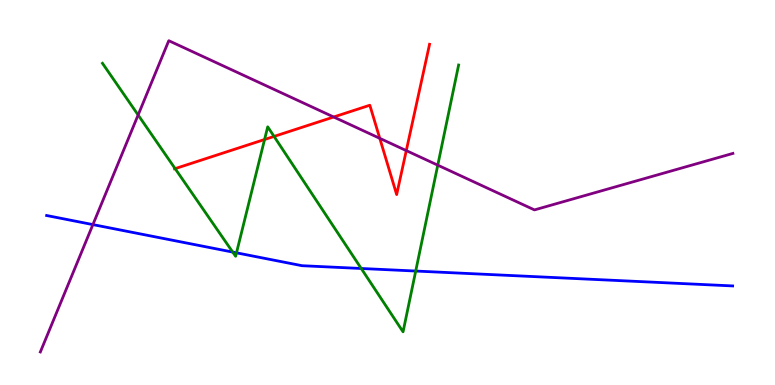[{'lines': ['blue', 'red'], 'intersections': []}, {'lines': ['green', 'red'], 'intersections': [{'x': 2.26, 'y': 5.62}, {'x': 3.41, 'y': 6.38}, {'x': 3.54, 'y': 6.46}]}, {'lines': ['purple', 'red'], 'intersections': [{'x': 4.31, 'y': 6.96}, {'x': 4.9, 'y': 6.41}, {'x': 5.24, 'y': 6.09}]}, {'lines': ['blue', 'green'], 'intersections': [{'x': 3.0, 'y': 3.45}, {'x': 3.05, 'y': 3.43}, {'x': 4.66, 'y': 3.03}, {'x': 5.36, 'y': 2.96}]}, {'lines': ['blue', 'purple'], 'intersections': [{'x': 1.2, 'y': 4.17}]}, {'lines': ['green', 'purple'], 'intersections': [{'x': 1.78, 'y': 7.01}, {'x': 5.65, 'y': 5.71}]}]